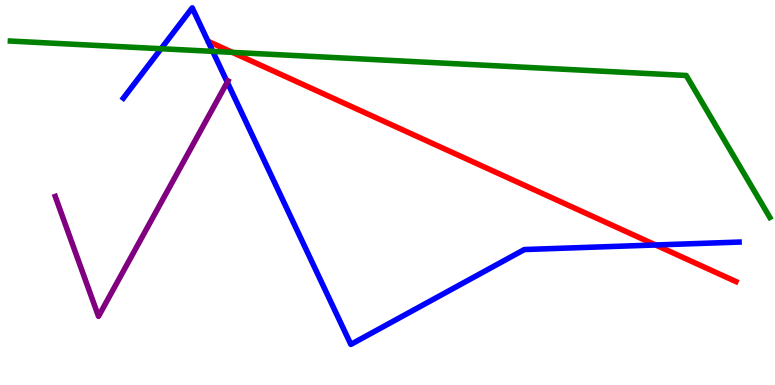[{'lines': ['blue', 'red'], 'intersections': [{'x': 8.46, 'y': 3.64}]}, {'lines': ['green', 'red'], 'intersections': [{'x': 3.0, 'y': 8.64}]}, {'lines': ['purple', 'red'], 'intersections': []}, {'lines': ['blue', 'green'], 'intersections': [{'x': 2.08, 'y': 8.73}, {'x': 2.75, 'y': 8.67}]}, {'lines': ['blue', 'purple'], 'intersections': [{'x': 2.93, 'y': 7.87}]}, {'lines': ['green', 'purple'], 'intersections': []}]